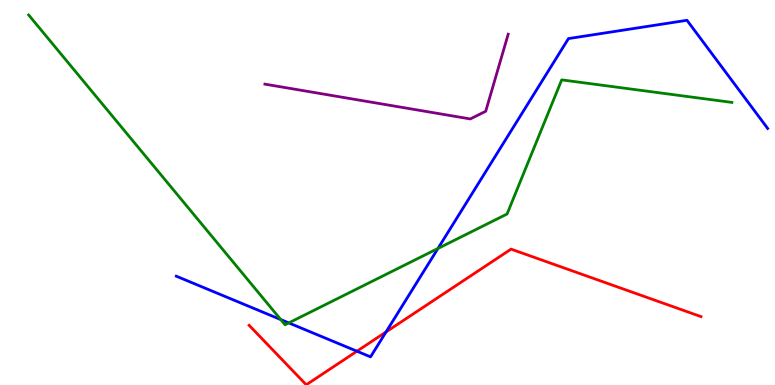[{'lines': ['blue', 'red'], 'intersections': [{'x': 4.61, 'y': 0.878}, {'x': 4.98, 'y': 1.38}]}, {'lines': ['green', 'red'], 'intersections': []}, {'lines': ['purple', 'red'], 'intersections': []}, {'lines': ['blue', 'green'], 'intersections': [{'x': 3.62, 'y': 1.7}, {'x': 3.73, 'y': 1.61}, {'x': 5.65, 'y': 3.55}]}, {'lines': ['blue', 'purple'], 'intersections': []}, {'lines': ['green', 'purple'], 'intersections': []}]